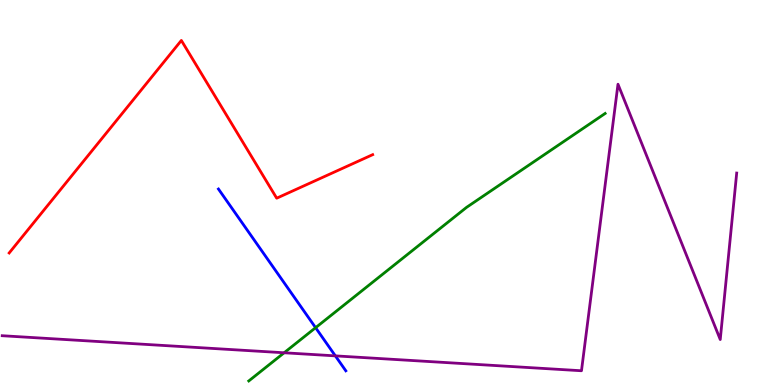[{'lines': ['blue', 'red'], 'intersections': []}, {'lines': ['green', 'red'], 'intersections': []}, {'lines': ['purple', 'red'], 'intersections': []}, {'lines': ['blue', 'green'], 'intersections': [{'x': 4.07, 'y': 1.49}]}, {'lines': ['blue', 'purple'], 'intersections': [{'x': 4.33, 'y': 0.757}]}, {'lines': ['green', 'purple'], 'intersections': [{'x': 3.67, 'y': 0.837}]}]